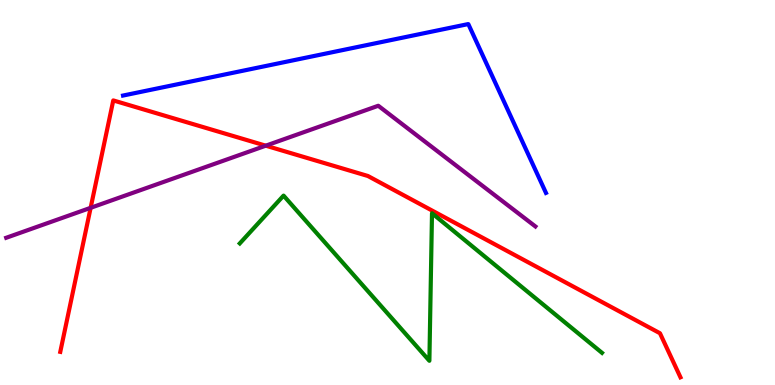[{'lines': ['blue', 'red'], 'intersections': []}, {'lines': ['green', 'red'], 'intersections': []}, {'lines': ['purple', 'red'], 'intersections': [{'x': 1.17, 'y': 4.6}, {'x': 3.43, 'y': 6.22}]}, {'lines': ['blue', 'green'], 'intersections': []}, {'lines': ['blue', 'purple'], 'intersections': []}, {'lines': ['green', 'purple'], 'intersections': []}]